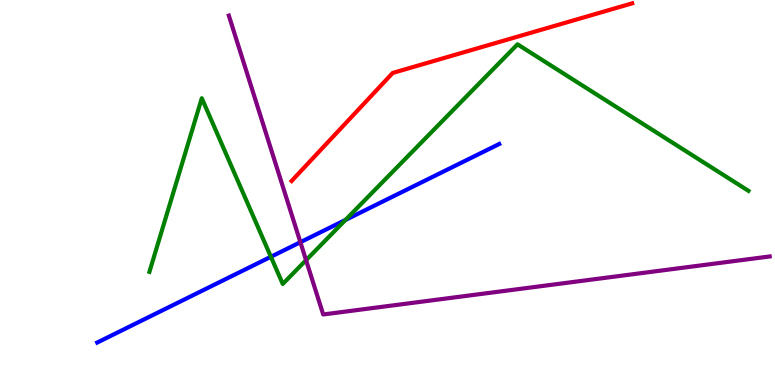[{'lines': ['blue', 'red'], 'intersections': []}, {'lines': ['green', 'red'], 'intersections': []}, {'lines': ['purple', 'red'], 'intersections': []}, {'lines': ['blue', 'green'], 'intersections': [{'x': 3.5, 'y': 3.33}, {'x': 4.46, 'y': 4.29}]}, {'lines': ['blue', 'purple'], 'intersections': [{'x': 3.88, 'y': 3.71}]}, {'lines': ['green', 'purple'], 'intersections': [{'x': 3.95, 'y': 3.24}]}]